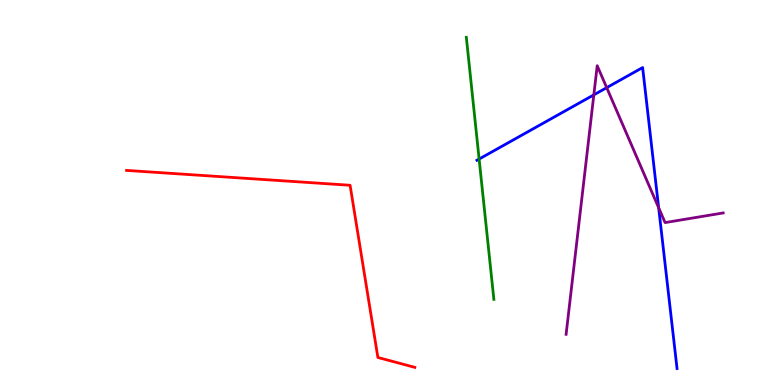[{'lines': ['blue', 'red'], 'intersections': []}, {'lines': ['green', 'red'], 'intersections': []}, {'lines': ['purple', 'red'], 'intersections': []}, {'lines': ['blue', 'green'], 'intersections': [{'x': 6.18, 'y': 5.87}]}, {'lines': ['blue', 'purple'], 'intersections': [{'x': 7.66, 'y': 7.54}, {'x': 7.83, 'y': 7.72}, {'x': 8.5, 'y': 4.6}]}, {'lines': ['green', 'purple'], 'intersections': []}]